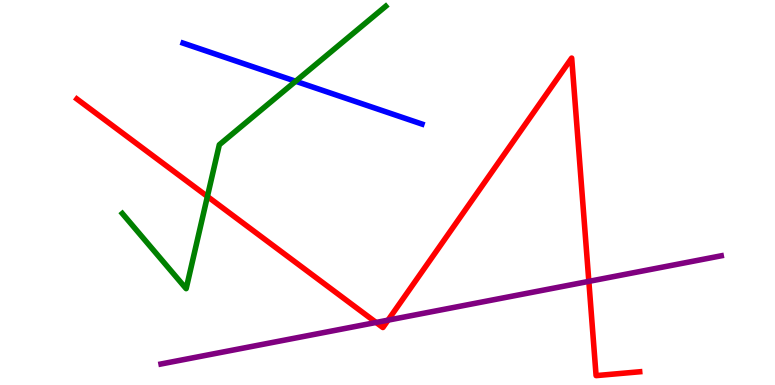[{'lines': ['blue', 'red'], 'intersections': []}, {'lines': ['green', 'red'], 'intersections': [{'x': 2.68, 'y': 4.9}]}, {'lines': ['purple', 'red'], 'intersections': [{'x': 4.85, 'y': 1.62}, {'x': 5.01, 'y': 1.68}, {'x': 7.6, 'y': 2.69}]}, {'lines': ['blue', 'green'], 'intersections': [{'x': 3.81, 'y': 7.89}]}, {'lines': ['blue', 'purple'], 'intersections': []}, {'lines': ['green', 'purple'], 'intersections': []}]